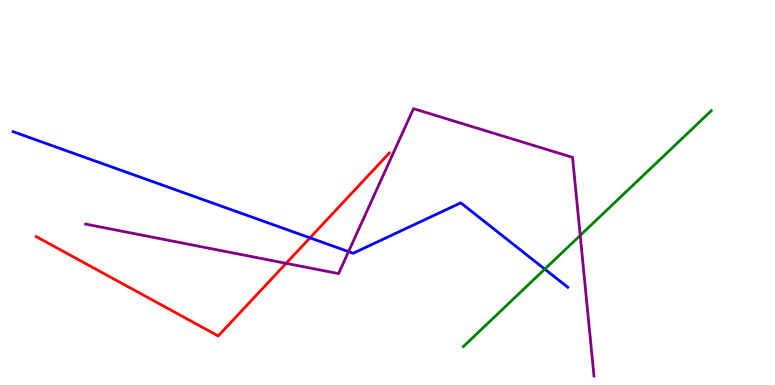[{'lines': ['blue', 'red'], 'intersections': [{'x': 4.0, 'y': 3.82}]}, {'lines': ['green', 'red'], 'intersections': []}, {'lines': ['purple', 'red'], 'intersections': [{'x': 3.69, 'y': 3.16}]}, {'lines': ['blue', 'green'], 'intersections': [{'x': 7.03, 'y': 3.01}]}, {'lines': ['blue', 'purple'], 'intersections': [{'x': 4.5, 'y': 3.46}]}, {'lines': ['green', 'purple'], 'intersections': [{'x': 7.49, 'y': 3.89}]}]